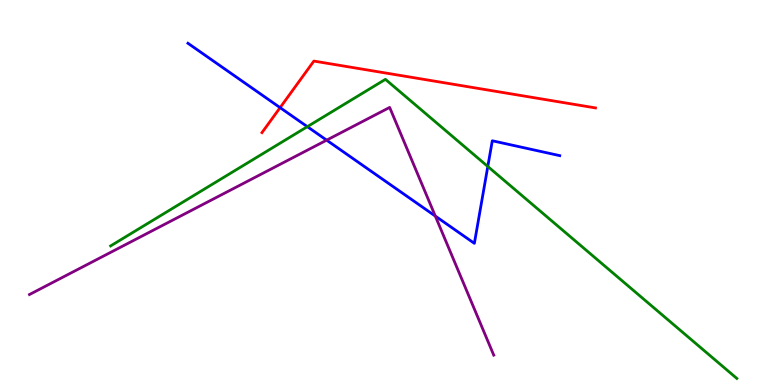[{'lines': ['blue', 'red'], 'intersections': [{'x': 3.61, 'y': 7.2}]}, {'lines': ['green', 'red'], 'intersections': []}, {'lines': ['purple', 'red'], 'intersections': []}, {'lines': ['blue', 'green'], 'intersections': [{'x': 3.97, 'y': 6.71}, {'x': 6.29, 'y': 5.68}]}, {'lines': ['blue', 'purple'], 'intersections': [{'x': 4.21, 'y': 6.36}, {'x': 5.62, 'y': 4.39}]}, {'lines': ['green', 'purple'], 'intersections': []}]